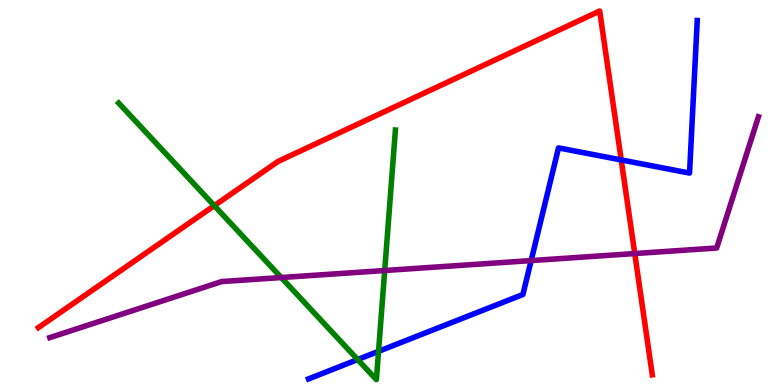[{'lines': ['blue', 'red'], 'intersections': [{'x': 8.02, 'y': 5.85}]}, {'lines': ['green', 'red'], 'intersections': [{'x': 2.76, 'y': 4.66}]}, {'lines': ['purple', 'red'], 'intersections': [{'x': 8.19, 'y': 3.41}]}, {'lines': ['blue', 'green'], 'intersections': [{'x': 4.62, 'y': 0.661}, {'x': 4.88, 'y': 0.874}]}, {'lines': ['blue', 'purple'], 'intersections': [{'x': 6.85, 'y': 3.23}]}, {'lines': ['green', 'purple'], 'intersections': [{'x': 3.63, 'y': 2.79}, {'x': 4.96, 'y': 2.97}]}]